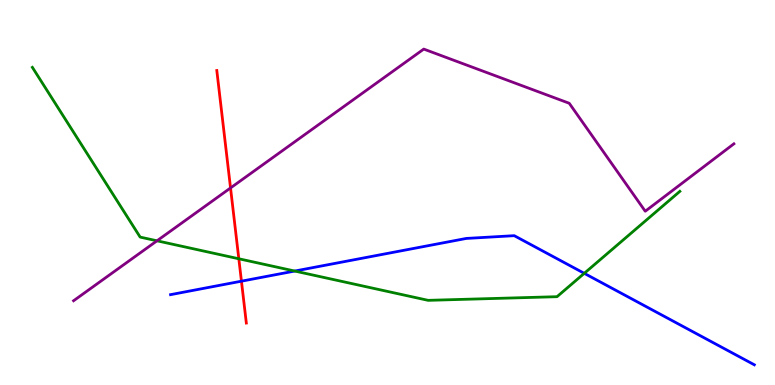[{'lines': ['blue', 'red'], 'intersections': [{'x': 3.12, 'y': 2.7}]}, {'lines': ['green', 'red'], 'intersections': [{'x': 3.08, 'y': 3.28}]}, {'lines': ['purple', 'red'], 'intersections': [{'x': 2.97, 'y': 5.12}]}, {'lines': ['blue', 'green'], 'intersections': [{'x': 3.8, 'y': 2.96}, {'x': 7.54, 'y': 2.9}]}, {'lines': ['blue', 'purple'], 'intersections': []}, {'lines': ['green', 'purple'], 'intersections': [{'x': 2.03, 'y': 3.75}]}]